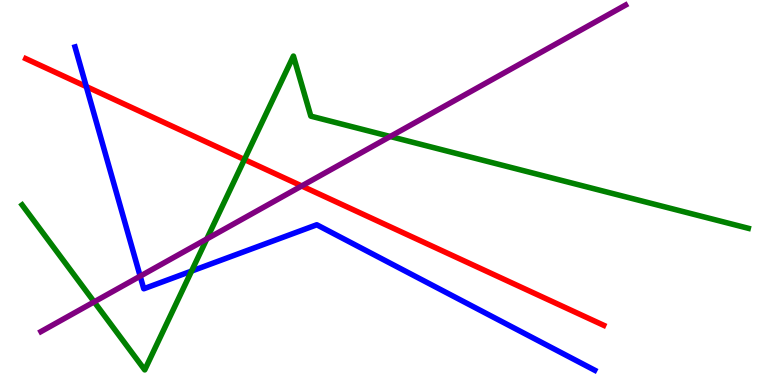[{'lines': ['blue', 'red'], 'intersections': [{'x': 1.11, 'y': 7.75}]}, {'lines': ['green', 'red'], 'intersections': [{'x': 3.15, 'y': 5.86}]}, {'lines': ['purple', 'red'], 'intersections': [{'x': 3.89, 'y': 5.17}]}, {'lines': ['blue', 'green'], 'intersections': [{'x': 2.47, 'y': 2.96}]}, {'lines': ['blue', 'purple'], 'intersections': [{'x': 1.81, 'y': 2.83}]}, {'lines': ['green', 'purple'], 'intersections': [{'x': 1.22, 'y': 2.16}, {'x': 2.67, 'y': 3.79}, {'x': 5.04, 'y': 6.45}]}]